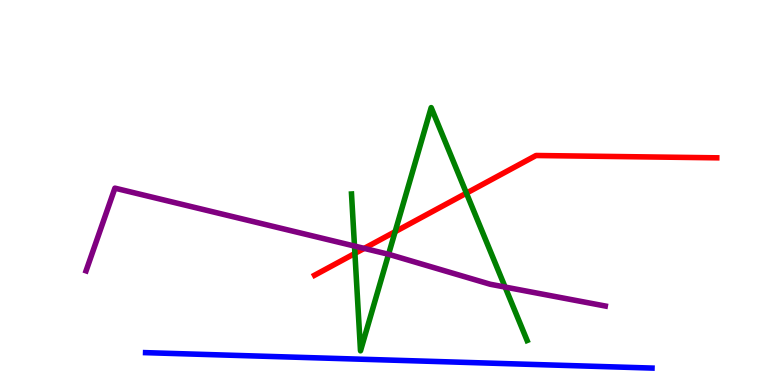[{'lines': ['blue', 'red'], 'intersections': []}, {'lines': ['green', 'red'], 'intersections': [{'x': 4.58, 'y': 3.42}, {'x': 5.1, 'y': 3.98}, {'x': 6.02, 'y': 4.98}]}, {'lines': ['purple', 'red'], 'intersections': [{'x': 4.7, 'y': 3.55}]}, {'lines': ['blue', 'green'], 'intersections': []}, {'lines': ['blue', 'purple'], 'intersections': []}, {'lines': ['green', 'purple'], 'intersections': [{'x': 4.57, 'y': 3.61}, {'x': 5.01, 'y': 3.4}, {'x': 6.52, 'y': 2.54}]}]